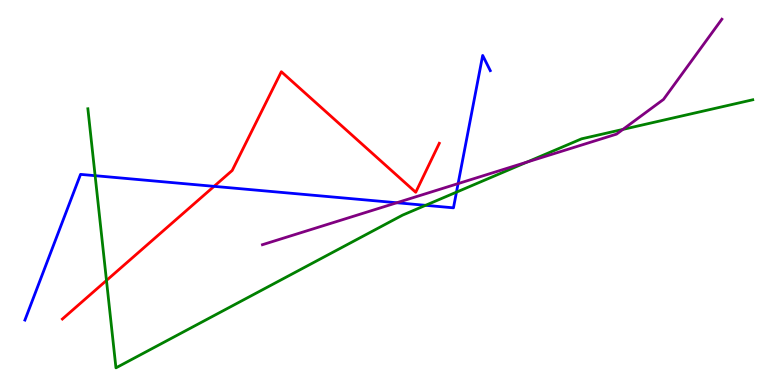[{'lines': ['blue', 'red'], 'intersections': [{'x': 2.76, 'y': 5.16}]}, {'lines': ['green', 'red'], 'intersections': [{'x': 1.37, 'y': 2.72}]}, {'lines': ['purple', 'red'], 'intersections': []}, {'lines': ['blue', 'green'], 'intersections': [{'x': 1.23, 'y': 5.44}, {'x': 5.49, 'y': 4.67}, {'x': 5.89, 'y': 5.01}]}, {'lines': ['blue', 'purple'], 'intersections': [{'x': 5.12, 'y': 4.73}, {'x': 5.91, 'y': 5.23}]}, {'lines': ['green', 'purple'], 'intersections': [{'x': 6.8, 'y': 5.79}, {'x': 8.04, 'y': 6.64}]}]